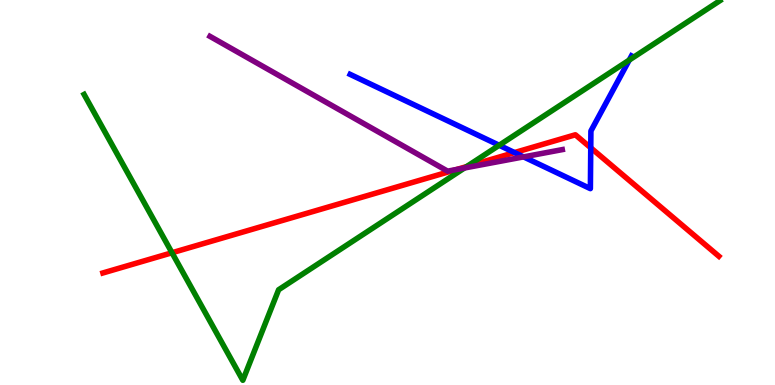[{'lines': ['blue', 'red'], 'intersections': [{'x': 6.64, 'y': 6.04}, {'x': 7.62, 'y': 6.16}]}, {'lines': ['green', 'red'], 'intersections': [{'x': 2.22, 'y': 3.44}, {'x': 6.02, 'y': 5.67}]}, {'lines': ['purple', 'red'], 'intersections': [{'x': 5.9, 'y': 5.6}]}, {'lines': ['blue', 'green'], 'intersections': [{'x': 6.44, 'y': 6.23}, {'x': 8.12, 'y': 8.44}]}, {'lines': ['blue', 'purple'], 'intersections': [{'x': 6.76, 'y': 5.93}]}, {'lines': ['green', 'purple'], 'intersections': [{'x': 5.99, 'y': 5.64}]}]